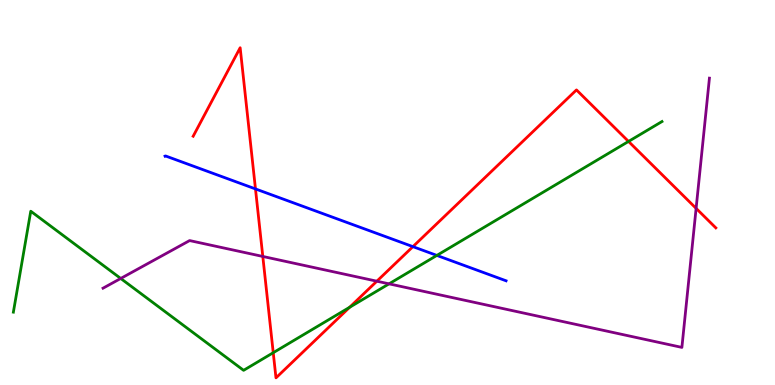[{'lines': ['blue', 'red'], 'intersections': [{'x': 3.3, 'y': 5.09}, {'x': 5.33, 'y': 3.59}]}, {'lines': ['green', 'red'], 'intersections': [{'x': 3.53, 'y': 0.839}, {'x': 4.51, 'y': 2.02}, {'x': 8.11, 'y': 6.33}]}, {'lines': ['purple', 'red'], 'intersections': [{'x': 3.39, 'y': 3.34}, {'x': 4.86, 'y': 2.7}, {'x': 8.98, 'y': 4.59}]}, {'lines': ['blue', 'green'], 'intersections': [{'x': 5.64, 'y': 3.37}]}, {'lines': ['blue', 'purple'], 'intersections': []}, {'lines': ['green', 'purple'], 'intersections': [{'x': 1.56, 'y': 2.77}, {'x': 5.02, 'y': 2.63}]}]